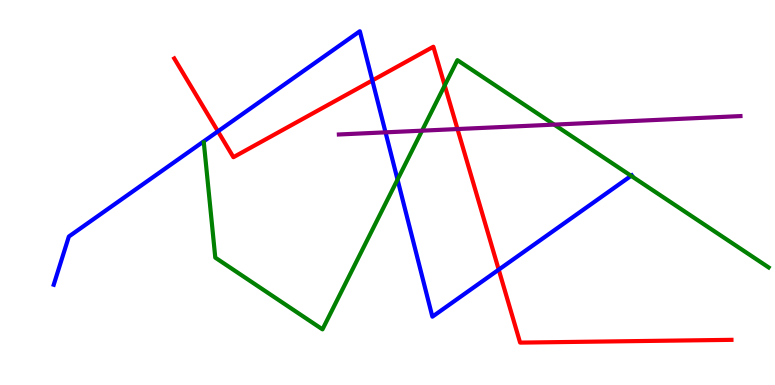[{'lines': ['blue', 'red'], 'intersections': [{'x': 2.81, 'y': 6.59}, {'x': 4.8, 'y': 7.91}, {'x': 6.44, 'y': 3.0}]}, {'lines': ['green', 'red'], 'intersections': [{'x': 5.74, 'y': 7.78}]}, {'lines': ['purple', 'red'], 'intersections': [{'x': 5.9, 'y': 6.65}]}, {'lines': ['blue', 'green'], 'intersections': [{'x': 5.13, 'y': 5.34}, {'x': 8.14, 'y': 5.43}]}, {'lines': ['blue', 'purple'], 'intersections': [{'x': 4.97, 'y': 6.56}]}, {'lines': ['green', 'purple'], 'intersections': [{'x': 5.45, 'y': 6.61}, {'x': 7.15, 'y': 6.76}]}]